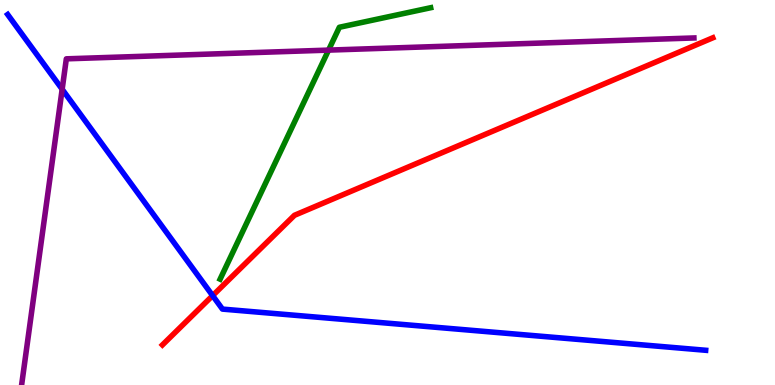[{'lines': ['blue', 'red'], 'intersections': [{'x': 2.74, 'y': 2.32}]}, {'lines': ['green', 'red'], 'intersections': []}, {'lines': ['purple', 'red'], 'intersections': []}, {'lines': ['blue', 'green'], 'intersections': []}, {'lines': ['blue', 'purple'], 'intersections': [{'x': 0.802, 'y': 7.68}]}, {'lines': ['green', 'purple'], 'intersections': [{'x': 4.24, 'y': 8.7}]}]